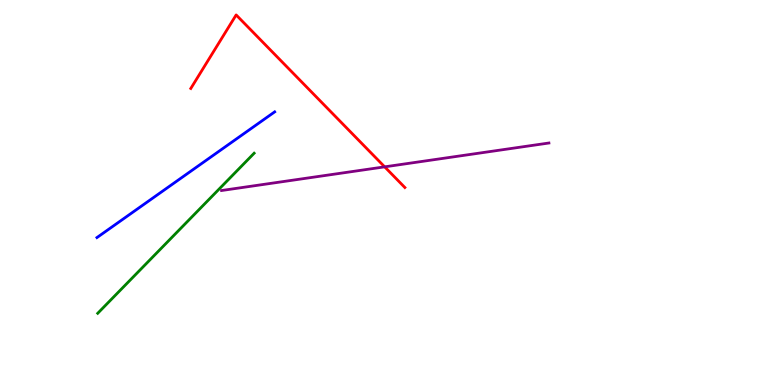[{'lines': ['blue', 'red'], 'intersections': []}, {'lines': ['green', 'red'], 'intersections': []}, {'lines': ['purple', 'red'], 'intersections': [{'x': 4.96, 'y': 5.67}]}, {'lines': ['blue', 'green'], 'intersections': []}, {'lines': ['blue', 'purple'], 'intersections': []}, {'lines': ['green', 'purple'], 'intersections': []}]